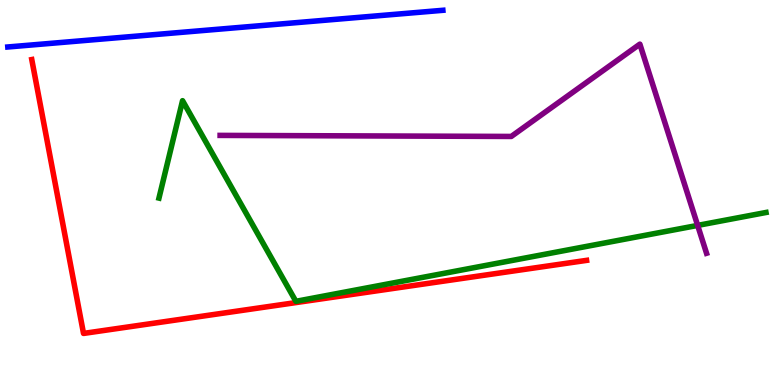[{'lines': ['blue', 'red'], 'intersections': []}, {'lines': ['green', 'red'], 'intersections': []}, {'lines': ['purple', 'red'], 'intersections': []}, {'lines': ['blue', 'green'], 'intersections': []}, {'lines': ['blue', 'purple'], 'intersections': []}, {'lines': ['green', 'purple'], 'intersections': [{'x': 9.0, 'y': 4.15}]}]